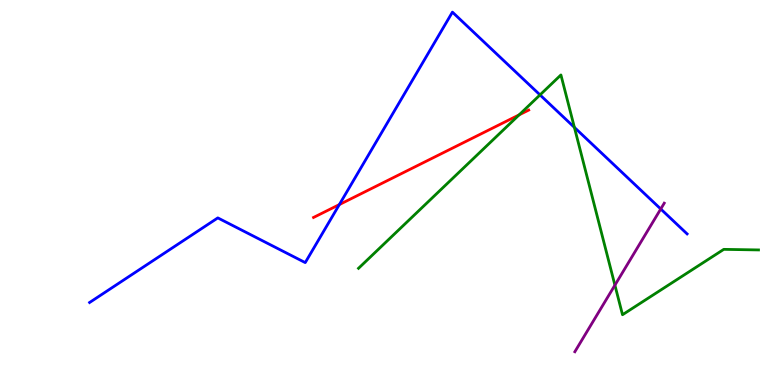[{'lines': ['blue', 'red'], 'intersections': [{'x': 4.38, 'y': 4.69}]}, {'lines': ['green', 'red'], 'intersections': [{'x': 6.7, 'y': 7.02}]}, {'lines': ['purple', 'red'], 'intersections': []}, {'lines': ['blue', 'green'], 'intersections': [{'x': 6.97, 'y': 7.53}, {'x': 7.41, 'y': 6.69}]}, {'lines': ['blue', 'purple'], 'intersections': [{'x': 8.53, 'y': 4.57}]}, {'lines': ['green', 'purple'], 'intersections': [{'x': 7.93, 'y': 2.59}]}]